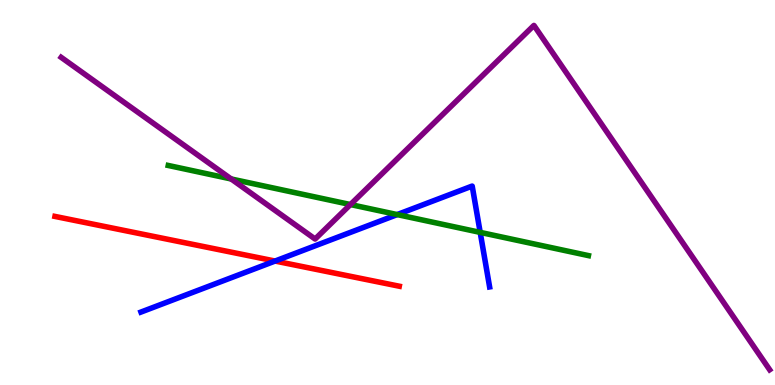[{'lines': ['blue', 'red'], 'intersections': [{'x': 3.55, 'y': 3.22}]}, {'lines': ['green', 'red'], 'intersections': []}, {'lines': ['purple', 'red'], 'intersections': []}, {'lines': ['blue', 'green'], 'intersections': [{'x': 5.13, 'y': 4.43}, {'x': 6.2, 'y': 3.96}]}, {'lines': ['blue', 'purple'], 'intersections': []}, {'lines': ['green', 'purple'], 'intersections': [{'x': 2.98, 'y': 5.35}, {'x': 4.52, 'y': 4.69}]}]